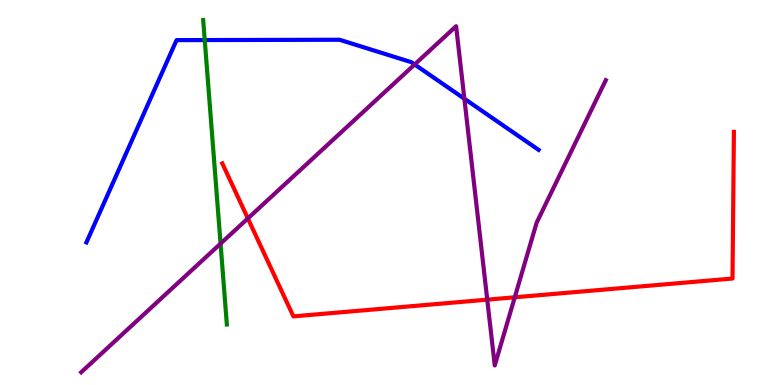[{'lines': ['blue', 'red'], 'intersections': []}, {'lines': ['green', 'red'], 'intersections': []}, {'lines': ['purple', 'red'], 'intersections': [{'x': 3.2, 'y': 4.33}, {'x': 6.29, 'y': 2.22}, {'x': 6.64, 'y': 2.28}]}, {'lines': ['blue', 'green'], 'intersections': [{'x': 2.64, 'y': 8.96}]}, {'lines': ['blue', 'purple'], 'intersections': [{'x': 5.35, 'y': 8.33}, {'x': 5.99, 'y': 7.44}]}, {'lines': ['green', 'purple'], 'intersections': [{'x': 2.85, 'y': 3.67}]}]